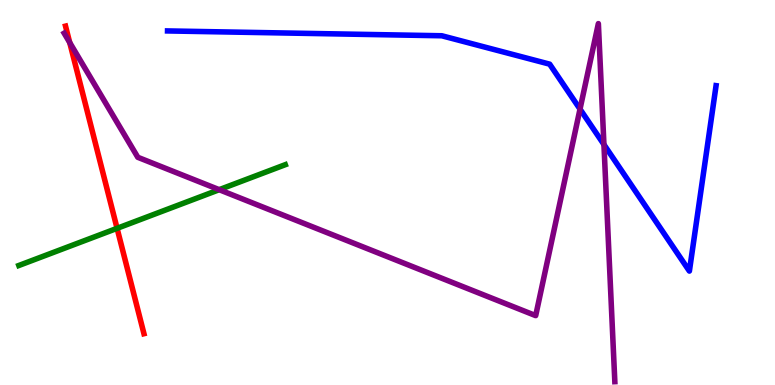[{'lines': ['blue', 'red'], 'intersections': []}, {'lines': ['green', 'red'], 'intersections': [{'x': 1.51, 'y': 4.07}]}, {'lines': ['purple', 'red'], 'intersections': [{'x': 0.9, 'y': 8.89}]}, {'lines': ['blue', 'green'], 'intersections': []}, {'lines': ['blue', 'purple'], 'intersections': [{'x': 7.48, 'y': 7.17}, {'x': 7.79, 'y': 6.25}]}, {'lines': ['green', 'purple'], 'intersections': [{'x': 2.83, 'y': 5.07}]}]